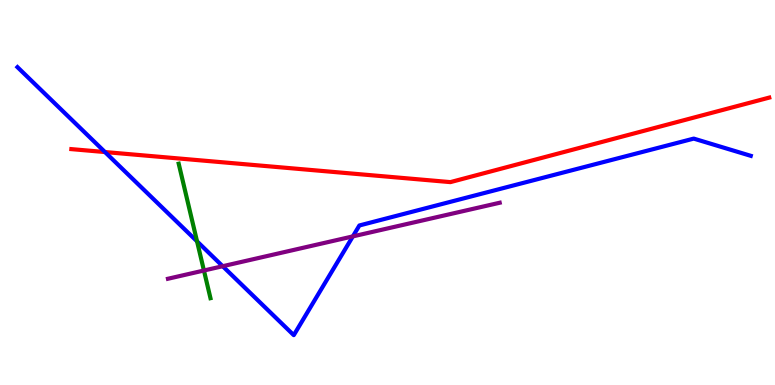[{'lines': ['blue', 'red'], 'intersections': [{'x': 1.35, 'y': 6.05}]}, {'lines': ['green', 'red'], 'intersections': []}, {'lines': ['purple', 'red'], 'intersections': []}, {'lines': ['blue', 'green'], 'intersections': [{'x': 2.54, 'y': 3.73}]}, {'lines': ['blue', 'purple'], 'intersections': [{'x': 2.87, 'y': 3.09}, {'x': 4.55, 'y': 3.86}]}, {'lines': ['green', 'purple'], 'intersections': [{'x': 2.63, 'y': 2.97}]}]